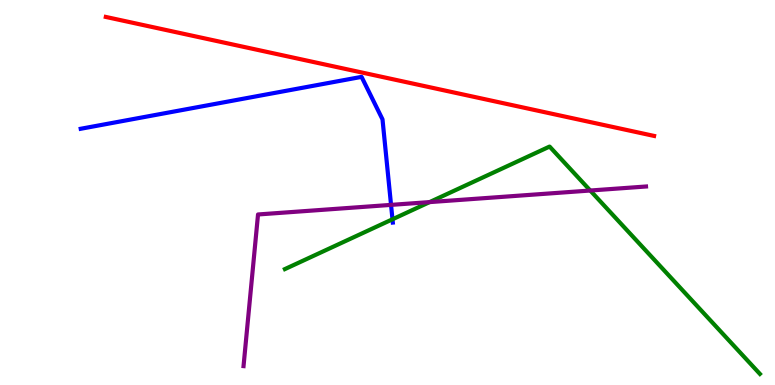[{'lines': ['blue', 'red'], 'intersections': []}, {'lines': ['green', 'red'], 'intersections': []}, {'lines': ['purple', 'red'], 'intersections': []}, {'lines': ['blue', 'green'], 'intersections': [{'x': 5.06, 'y': 4.3}]}, {'lines': ['blue', 'purple'], 'intersections': [{'x': 5.05, 'y': 4.68}]}, {'lines': ['green', 'purple'], 'intersections': [{'x': 5.54, 'y': 4.75}, {'x': 7.62, 'y': 5.05}]}]